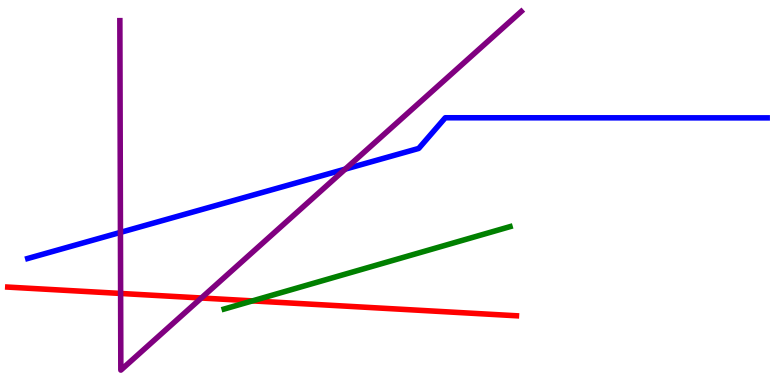[{'lines': ['blue', 'red'], 'intersections': []}, {'lines': ['green', 'red'], 'intersections': [{'x': 3.26, 'y': 2.18}]}, {'lines': ['purple', 'red'], 'intersections': [{'x': 1.56, 'y': 2.38}, {'x': 2.6, 'y': 2.26}]}, {'lines': ['blue', 'green'], 'intersections': []}, {'lines': ['blue', 'purple'], 'intersections': [{'x': 1.55, 'y': 3.96}, {'x': 4.45, 'y': 5.61}]}, {'lines': ['green', 'purple'], 'intersections': []}]